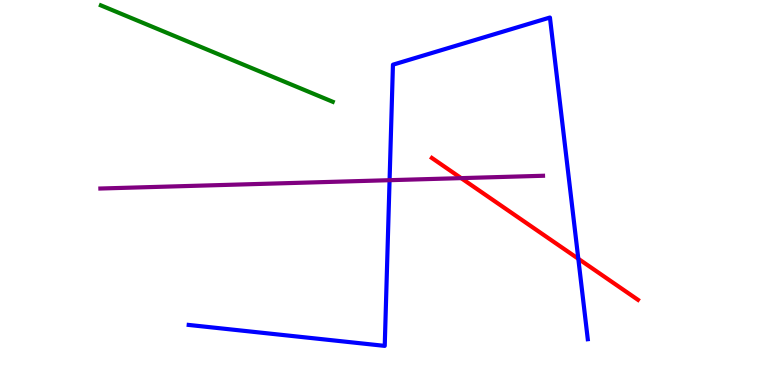[{'lines': ['blue', 'red'], 'intersections': [{'x': 7.46, 'y': 3.28}]}, {'lines': ['green', 'red'], 'intersections': []}, {'lines': ['purple', 'red'], 'intersections': [{'x': 5.95, 'y': 5.37}]}, {'lines': ['blue', 'green'], 'intersections': []}, {'lines': ['blue', 'purple'], 'intersections': [{'x': 5.03, 'y': 5.32}]}, {'lines': ['green', 'purple'], 'intersections': []}]